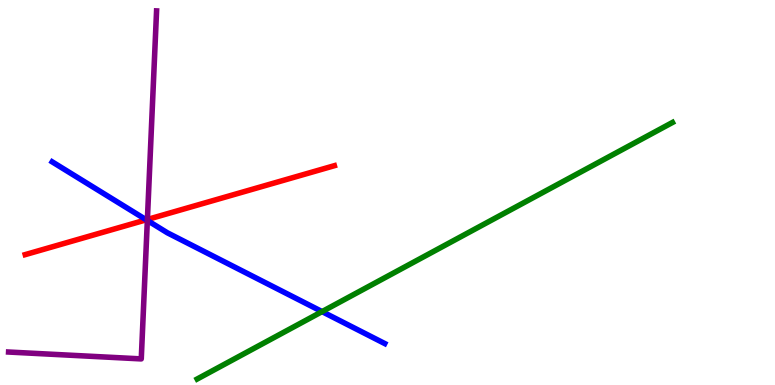[{'lines': ['blue', 'red'], 'intersections': [{'x': 1.89, 'y': 4.29}]}, {'lines': ['green', 'red'], 'intersections': []}, {'lines': ['purple', 'red'], 'intersections': [{'x': 1.9, 'y': 4.3}]}, {'lines': ['blue', 'green'], 'intersections': [{'x': 4.16, 'y': 1.91}]}, {'lines': ['blue', 'purple'], 'intersections': [{'x': 1.9, 'y': 4.27}]}, {'lines': ['green', 'purple'], 'intersections': []}]